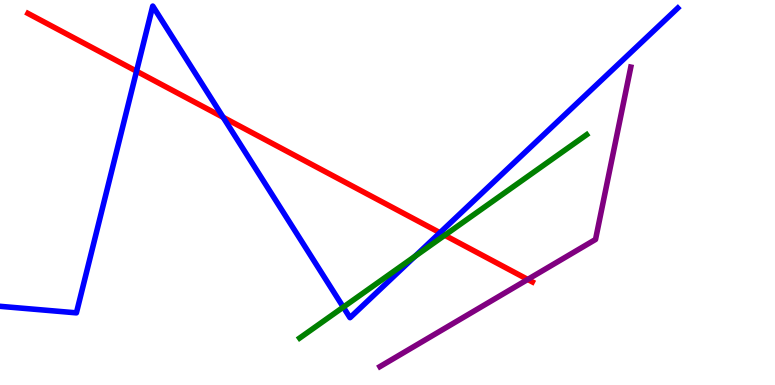[{'lines': ['blue', 'red'], 'intersections': [{'x': 1.76, 'y': 8.15}, {'x': 2.88, 'y': 6.95}, {'x': 5.68, 'y': 3.96}]}, {'lines': ['green', 'red'], 'intersections': [{'x': 5.74, 'y': 3.89}]}, {'lines': ['purple', 'red'], 'intersections': [{'x': 6.81, 'y': 2.74}]}, {'lines': ['blue', 'green'], 'intersections': [{'x': 4.43, 'y': 2.02}, {'x': 5.35, 'y': 3.34}]}, {'lines': ['blue', 'purple'], 'intersections': []}, {'lines': ['green', 'purple'], 'intersections': []}]